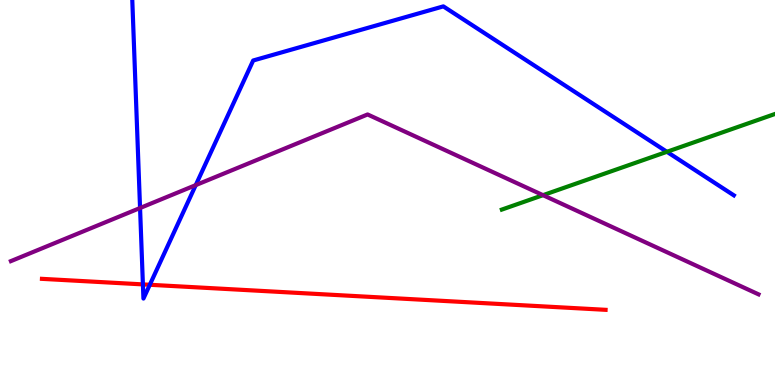[{'lines': ['blue', 'red'], 'intersections': [{'x': 1.84, 'y': 2.61}, {'x': 1.93, 'y': 2.6}]}, {'lines': ['green', 'red'], 'intersections': []}, {'lines': ['purple', 'red'], 'intersections': []}, {'lines': ['blue', 'green'], 'intersections': [{'x': 8.61, 'y': 6.06}]}, {'lines': ['blue', 'purple'], 'intersections': [{'x': 1.81, 'y': 4.6}, {'x': 2.53, 'y': 5.19}]}, {'lines': ['green', 'purple'], 'intersections': [{'x': 7.01, 'y': 4.93}]}]